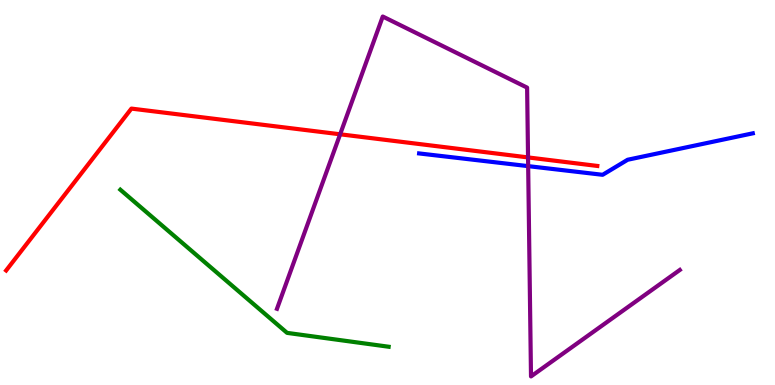[{'lines': ['blue', 'red'], 'intersections': []}, {'lines': ['green', 'red'], 'intersections': []}, {'lines': ['purple', 'red'], 'intersections': [{'x': 4.39, 'y': 6.51}, {'x': 6.81, 'y': 5.91}]}, {'lines': ['blue', 'green'], 'intersections': []}, {'lines': ['blue', 'purple'], 'intersections': [{'x': 6.82, 'y': 5.68}]}, {'lines': ['green', 'purple'], 'intersections': []}]